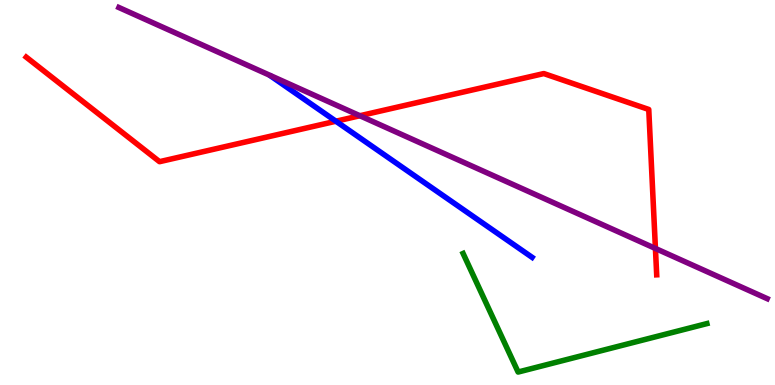[{'lines': ['blue', 'red'], 'intersections': [{'x': 4.33, 'y': 6.85}]}, {'lines': ['green', 'red'], 'intersections': []}, {'lines': ['purple', 'red'], 'intersections': [{'x': 4.64, 'y': 6.99}, {'x': 8.46, 'y': 3.55}]}, {'lines': ['blue', 'green'], 'intersections': []}, {'lines': ['blue', 'purple'], 'intersections': []}, {'lines': ['green', 'purple'], 'intersections': []}]